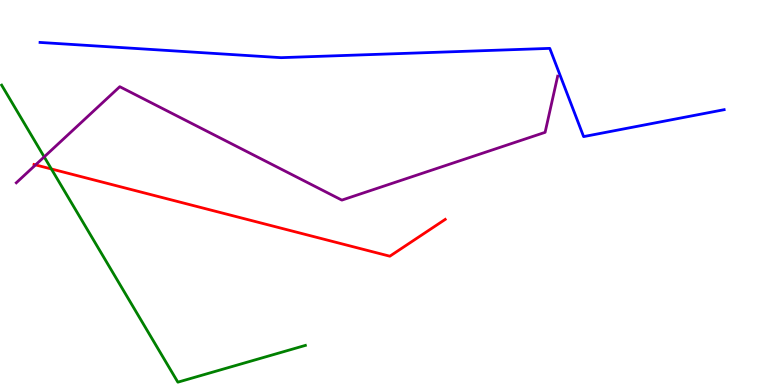[{'lines': ['blue', 'red'], 'intersections': []}, {'lines': ['green', 'red'], 'intersections': [{'x': 0.663, 'y': 5.61}]}, {'lines': ['purple', 'red'], 'intersections': [{'x': 0.459, 'y': 5.72}]}, {'lines': ['blue', 'green'], 'intersections': []}, {'lines': ['blue', 'purple'], 'intersections': []}, {'lines': ['green', 'purple'], 'intersections': [{'x': 0.57, 'y': 5.93}]}]